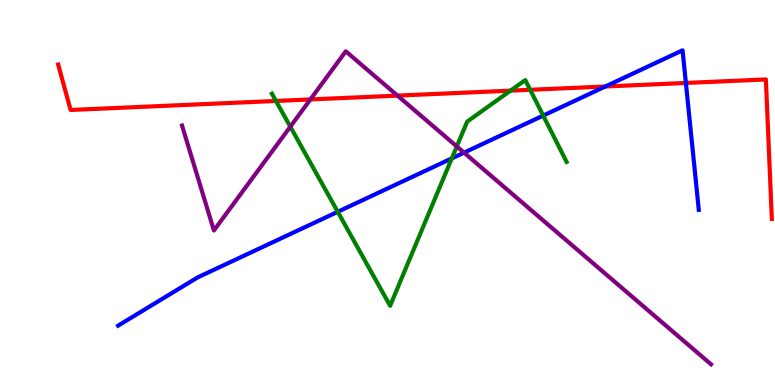[{'lines': ['blue', 'red'], 'intersections': [{'x': 7.81, 'y': 7.75}, {'x': 8.85, 'y': 7.85}]}, {'lines': ['green', 'red'], 'intersections': [{'x': 3.56, 'y': 7.38}, {'x': 6.59, 'y': 7.65}, {'x': 6.84, 'y': 7.67}]}, {'lines': ['purple', 'red'], 'intersections': [{'x': 4.0, 'y': 7.42}, {'x': 5.13, 'y': 7.52}]}, {'lines': ['blue', 'green'], 'intersections': [{'x': 4.36, 'y': 4.5}, {'x': 5.83, 'y': 5.89}, {'x': 7.01, 'y': 7.0}]}, {'lines': ['blue', 'purple'], 'intersections': [{'x': 5.99, 'y': 6.04}]}, {'lines': ['green', 'purple'], 'intersections': [{'x': 3.75, 'y': 6.71}, {'x': 5.89, 'y': 6.2}]}]